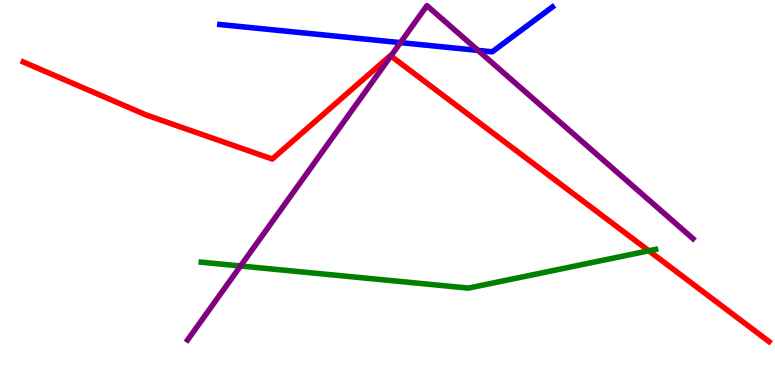[{'lines': ['blue', 'red'], 'intersections': []}, {'lines': ['green', 'red'], 'intersections': [{'x': 8.37, 'y': 3.49}]}, {'lines': ['purple', 'red'], 'intersections': [{'x': 5.04, 'y': 8.55}]}, {'lines': ['blue', 'green'], 'intersections': []}, {'lines': ['blue', 'purple'], 'intersections': [{'x': 5.17, 'y': 8.89}, {'x': 6.17, 'y': 8.69}]}, {'lines': ['green', 'purple'], 'intersections': [{'x': 3.1, 'y': 3.09}]}]